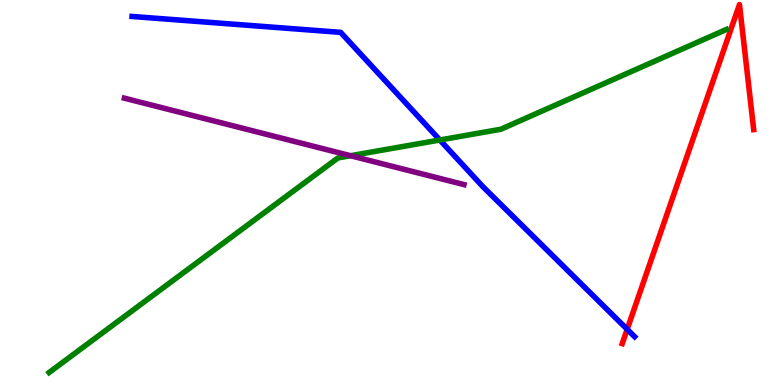[{'lines': ['blue', 'red'], 'intersections': [{'x': 8.09, 'y': 1.45}]}, {'lines': ['green', 'red'], 'intersections': []}, {'lines': ['purple', 'red'], 'intersections': []}, {'lines': ['blue', 'green'], 'intersections': [{'x': 5.68, 'y': 6.36}]}, {'lines': ['blue', 'purple'], 'intersections': []}, {'lines': ['green', 'purple'], 'intersections': [{'x': 4.52, 'y': 5.96}]}]